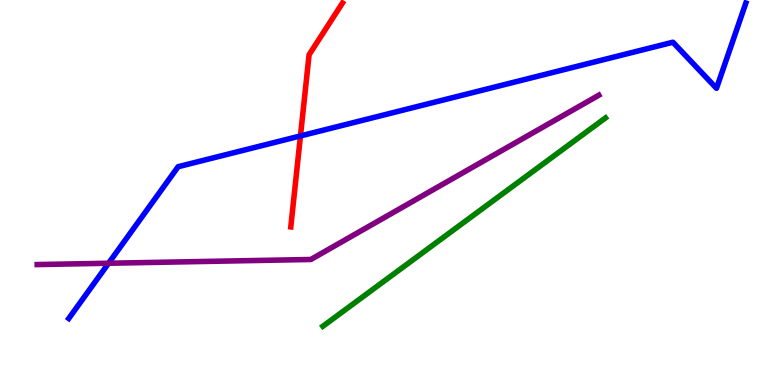[{'lines': ['blue', 'red'], 'intersections': [{'x': 3.88, 'y': 6.47}]}, {'lines': ['green', 'red'], 'intersections': []}, {'lines': ['purple', 'red'], 'intersections': []}, {'lines': ['blue', 'green'], 'intersections': []}, {'lines': ['blue', 'purple'], 'intersections': [{'x': 1.4, 'y': 3.16}]}, {'lines': ['green', 'purple'], 'intersections': []}]